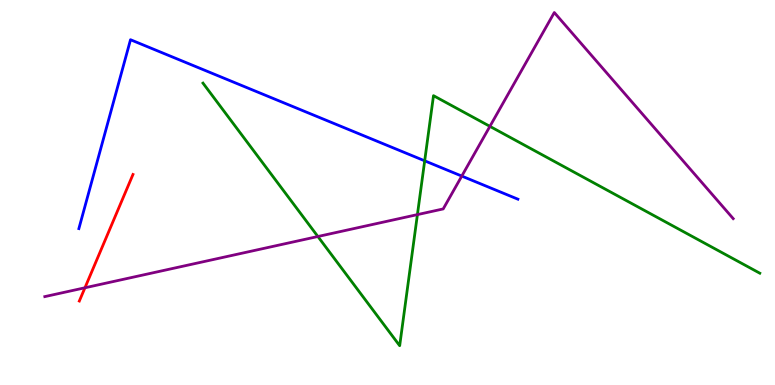[{'lines': ['blue', 'red'], 'intersections': []}, {'lines': ['green', 'red'], 'intersections': []}, {'lines': ['purple', 'red'], 'intersections': [{'x': 1.1, 'y': 2.53}]}, {'lines': ['blue', 'green'], 'intersections': [{'x': 5.48, 'y': 5.82}]}, {'lines': ['blue', 'purple'], 'intersections': [{'x': 5.96, 'y': 5.43}]}, {'lines': ['green', 'purple'], 'intersections': [{'x': 4.1, 'y': 3.86}, {'x': 5.39, 'y': 4.43}, {'x': 6.32, 'y': 6.72}]}]